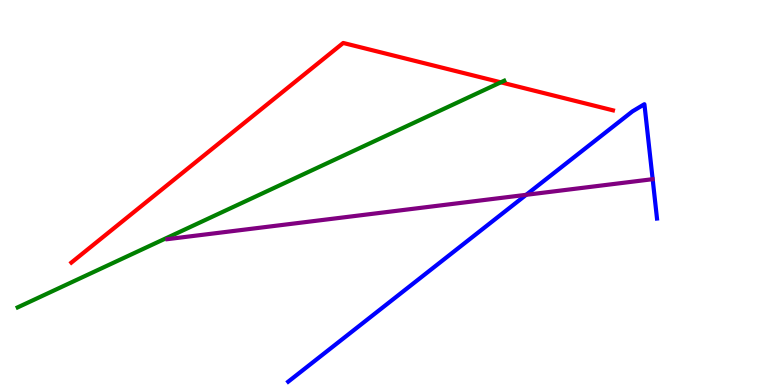[{'lines': ['blue', 'red'], 'intersections': []}, {'lines': ['green', 'red'], 'intersections': [{'x': 6.46, 'y': 7.86}]}, {'lines': ['purple', 'red'], 'intersections': []}, {'lines': ['blue', 'green'], 'intersections': []}, {'lines': ['blue', 'purple'], 'intersections': [{'x': 6.79, 'y': 4.94}]}, {'lines': ['green', 'purple'], 'intersections': []}]